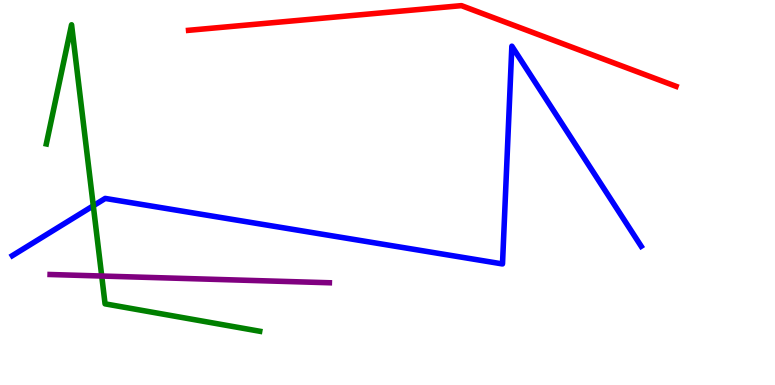[{'lines': ['blue', 'red'], 'intersections': []}, {'lines': ['green', 'red'], 'intersections': []}, {'lines': ['purple', 'red'], 'intersections': []}, {'lines': ['blue', 'green'], 'intersections': [{'x': 1.2, 'y': 4.65}]}, {'lines': ['blue', 'purple'], 'intersections': []}, {'lines': ['green', 'purple'], 'intersections': [{'x': 1.31, 'y': 2.83}]}]